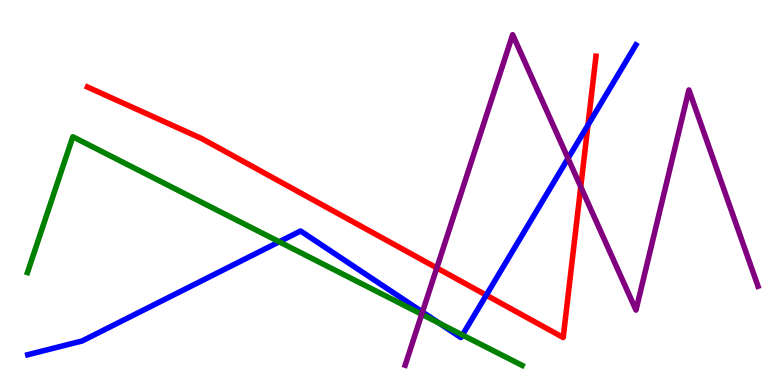[{'lines': ['blue', 'red'], 'intersections': [{'x': 6.27, 'y': 2.33}, {'x': 7.59, 'y': 6.75}]}, {'lines': ['green', 'red'], 'intersections': []}, {'lines': ['purple', 'red'], 'intersections': [{'x': 5.64, 'y': 3.04}, {'x': 7.49, 'y': 5.15}]}, {'lines': ['blue', 'green'], 'intersections': [{'x': 3.6, 'y': 3.72}, {'x': 5.67, 'y': 1.6}, {'x': 5.97, 'y': 1.3}]}, {'lines': ['blue', 'purple'], 'intersections': [{'x': 5.45, 'y': 1.9}, {'x': 7.33, 'y': 5.89}]}, {'lines': ['green', 'purple'], 'intersections': [{'x': 5.44, 'y': 1.84}]}]